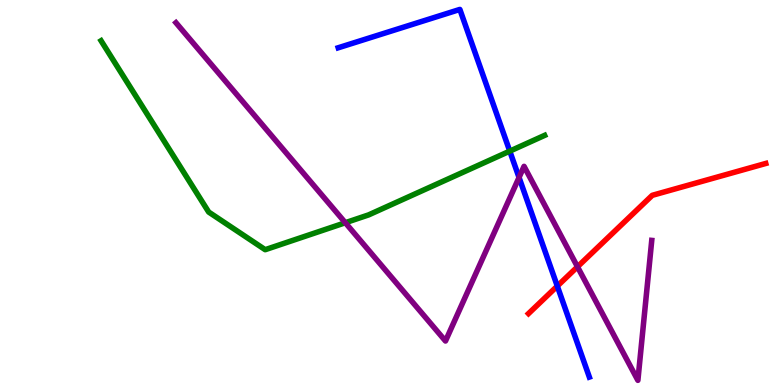[{'lines': ['blue', 'red'], 'intersections': [{'x': 7.19, 'y': 2.57}]}, {'lines': ['green', 'red'], 'intersections': []}, {'lines': ['purple', 'red'], 'intersections': [{'x': 7.45, 'y': 3.07}]}, {'lines': ['blue', 'green'], 'intersections': [{'x': 6.58, 'y': 6.07}]}, {'lines': ['blue', 'purple'], 'intersections': [{'x': 6.7, 'y': 5.39}]}, {'lines': ['green', 'purple'], 'intersections': [{'x': 4.46, 'y': 4.21}]}]